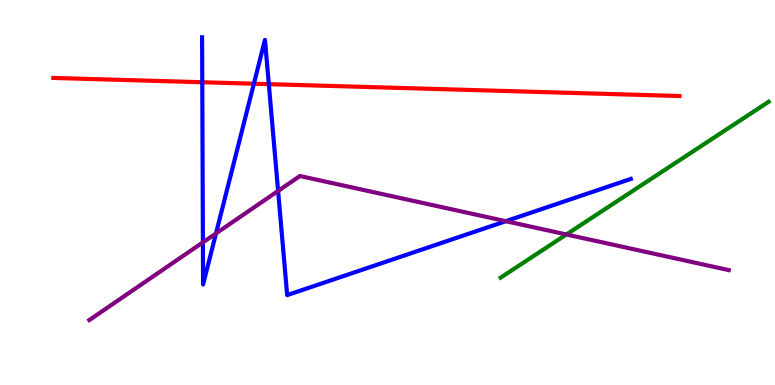[{'lines': ['blue', 'red'], 'intersections': [{'x': 2.61, 'y': 7.86}, {'x': 3.28, 'y': 7.83}, {'x': 3.47, 'y': 7.81}]}, {'lines': ['green', 'red'], 'intersections': []}, {'lines': ['purple', 'red'], 'intersections': []}, {'lines': ['blue', 'green'], 'intersections': []}, {'lines': ['blue', 'purple'], 'intersections': [{'x': 2.62, 'y': 3.7}, {'x': 2.79, 'y': 3.94}, {'x': 3.59, 'y': 5.04}, {'x': 6.53, 'y': 4.25}]}, {'lines': ['green', 'purple'], 'intersections': [{'x': 7.31, 'y': 3.91}]}]